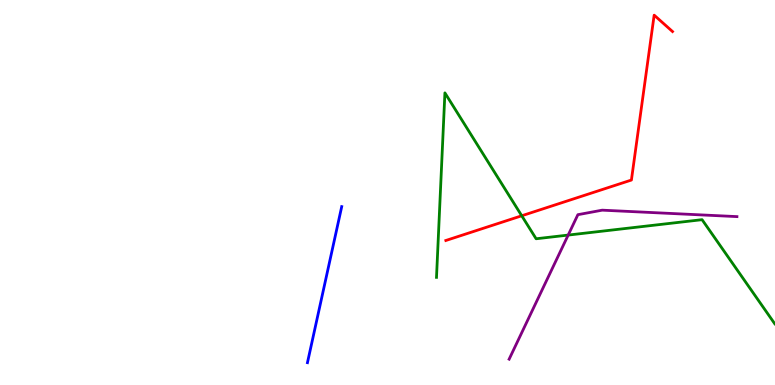[{'lines': ['blue', 'red'], 'intersections': []}, {'lines': ['green', 'red'], 'intersections': [{'x': 6.73, 'y': 4.4}]}, {'lines': ['purple', 'red'], 'intersections': []}, {'lines': ['blue', 'green'], 'intersections': []}, {'lines': ['blue', 'purple'], 'intersections': []}, {'lines': ['green', 'purple'], 'intersections': [{'x': 7.33, 'y': 3.89}]}]